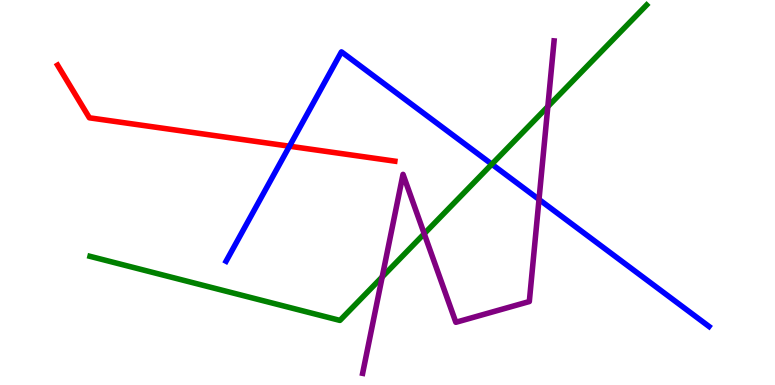[{'lines': ['blue', 'red'], 'intersections': [{'x': 3.74, 'y': 6.2}]}, {'lines': ['green', 'red'], 'intersections': []}, {'lines': ['purple', 'red'], 'intersections': []}, {'lines': ['blue', 'green'], 'intersections': [{'x': 6.35, 'y': 5.74}]}, {'lines': ['blue', 'purple'], 'intersections': [{'x': 6.96, 'y': 4.82}]}, {'lines': ['green', 'purple'], 'intersections': [{'x': 4.93, 'y': 2.81}, {'x': 5.47, 'y': 3.93}, {'x': 7.07, 'y': 7.23}]}]